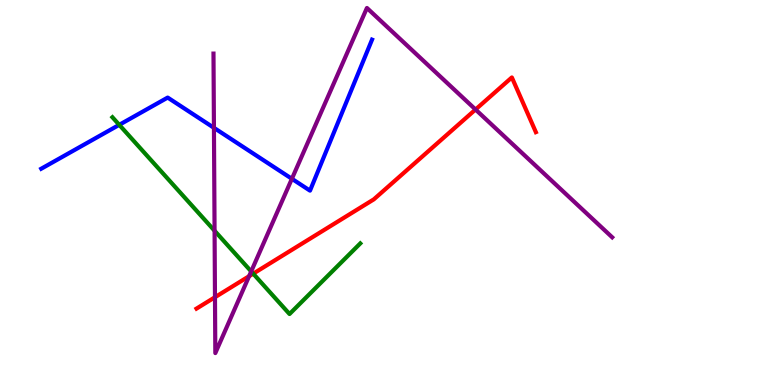[{'lines': ['blue', 'red'], 'intersections': []}, {'lines': ['green', 'red'], 'intersections': [{'x': 3.27, 'y': 2.89}]}, {'lines': ['purple', 'red'], 'intersections': [{'x': 2.77, 'y': 2.28}, {'x': 3.21, 'y': 2.83}, {'x': 6.14, 'y': 7.16}]}, {'lines': ['blue', 'green'], 'intersections': [{'x': 1.54, 'y': 6.76}]}, {'lines': ['blue', 'purple'], 'intersections': [{'x': 2.76, 'y': 6.68}, {'x': 3.77, 'y': 5.36}]}, {'lines': ['green', 'purple'], 'intersections': [{'x': 2.77, 'y': 4.01}, {'x': 3.24, 'y': 2.95}]}]